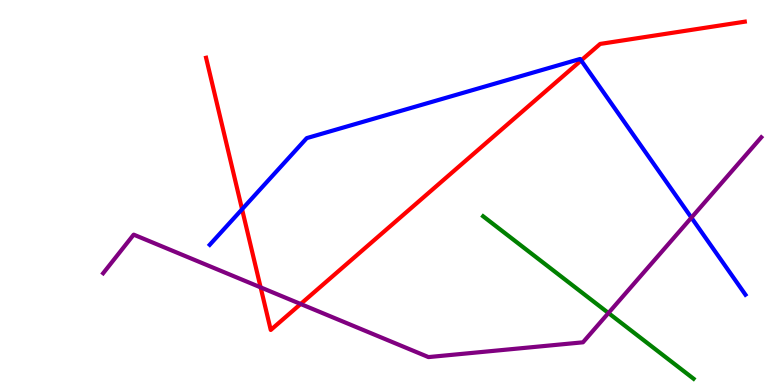[{'lines': ['blue', 'red'], 'intersections': [{'x': 3.12, 'y': 4.57}, {'x': 7.5, 'y': 8.43}]}, {'lines': ['green', 'red'], 'intersections': []}, {'lines': ['purple', 'red'], 'intersections': [{'x': 3.36, 'y': 2.54}, {'x': 3.88, 'y': 2.1}]}, {'lines': ['blue', 'green'], 'intersections': []}, {'lines': ['blue', 'purple'], 'intersections': [{'x': 8.92, 'y': 4.35}]}, {'lines': ['green', 'purple'], 'intersections': [{'x': 7.85, 'y': 1.87}]}]